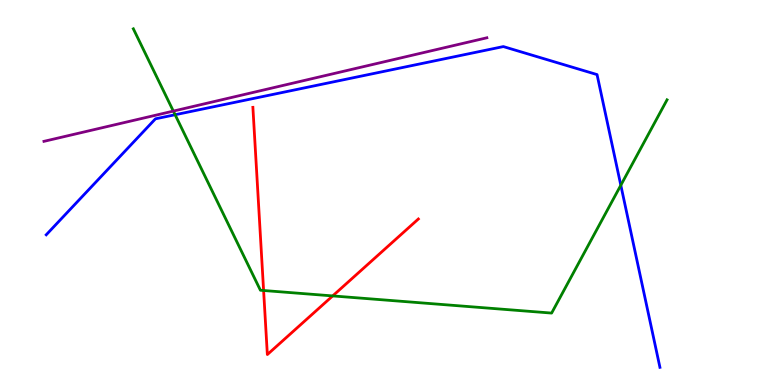[{'lines': ['blue', 'red'], 'intersections': []}, {'lines': ['green', 'red'], 'intersections': [{'x': 3.4, 'y': 2.45}, {'x': 4.29, 'y': 2.31}]}, {'lines': ['purple', 'red'], 'intersections': []}, {'lines': ['blue', 'green'], 'intersections': [{'x': 2.26, 'y': 7.02}, {'x': 8.01, 'y': 5.19}]}, {'lines': ['blue', 'purple'], 'intersections': []}, {'lines': ['green', 'purple'], 'intersections': [{'x': 2.24, 'y': 7.11}]}]